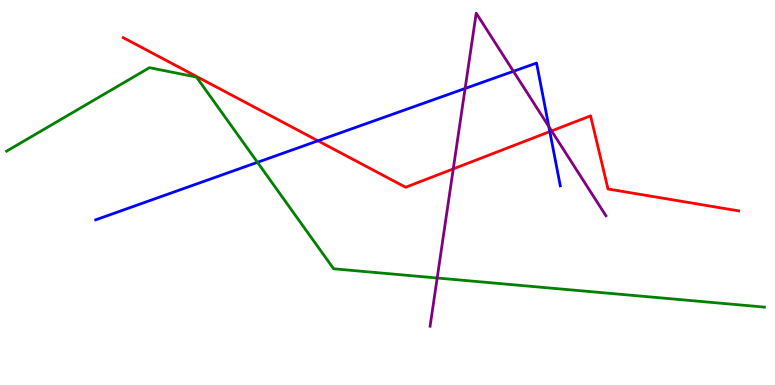[{'lines': ['blue', 'red'], 'intersections': [{'x': 4.1, 'y': 6.34}, {'x': 7.09, 'y': 6.58}]}, {'lines': ['green', 'red'], 'intersections': []}, {'lines': ['purple', 'red'], 'intersections': [{'x': 5.85, 'y': 5.61}, {'x': 7.12, 'y': 6.6}]}, {'lines': ['blue', 'green'], 'intersections': [{'x': 3.32, 'y': 5.78}]}, {'lines': ['blue', 'purple'], 'intersections': [{'x': 6.0, 'y': 7.7}, {'x': 6.62, 'y': 8.15}, {'x': 7.08, 'y': 6.71}]}, {'lines': ['green', 'purple'], 'intersections': [{'x': 5.64, 'y': 2.78}]}]